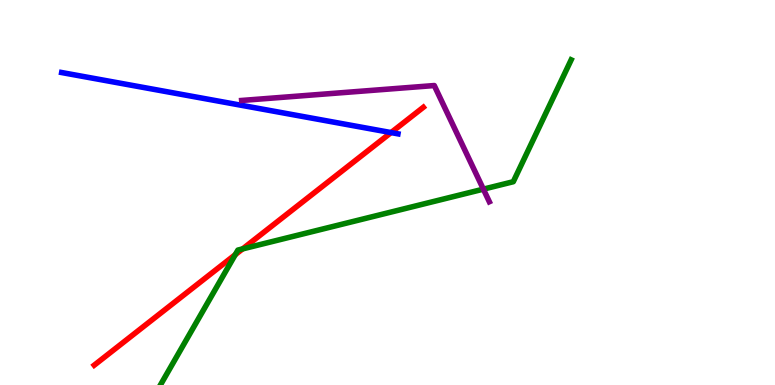[{'lines': ['blue', 'red'], 'intersections': [{'x': 5.05, 'y': 6.56}]}, {'lines': ['green', 'red'], 'intersections': [{'x': 3.04, 'y': 3.39}, {'x': 3.13, 'y': 3.53}]}, {'lines': ['purple', 'red'], 'intersections': []}, {'lines': ['blue', 'green'], 'intersections': []}, {'lines': ['blue', 'purple'], 'intersections': []}, {'lines': ['green', 'purple'], 'intersections': [{'x': 6.24, 'y': 5.09}]}]